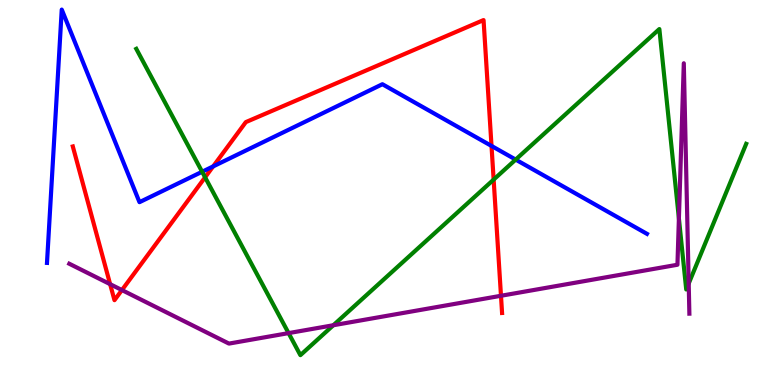[{'lines': ['blue', 'red'], 'intersections': [{'x': 2.75, 'y': 5.68}, {'x': 6.34, 'y': 6.21}]}, {'lines': ['green', 'red'], 'intersections': [{'x': 2.65, 'y': 5.39}, {'x': 6.37, 'y': 5.34}]}, {'lines': ['purple', 'red'], 'intersections': [{'x': 1.42, 'y': 2.62}, {'x': 1.57, 'y': 2.47}, {'x': 6.46, 'y': 2.32}]}, {'lines': ['blue', 'green'], 'intersections': [{'x': 2.61, 'y': 5.54}, {'x': 6.65, 'y': 5.85}]}, {'lines': ['blue', 'purple'], 'intersections': []}, {'lines': ['green', 'purple'], 'intersections': [{'x': 3.72, 'y': 1.35}, {'x': 4.3, 'y': 1.55}, {'x': 8.76, 'y': 4.33}, {'x': 8.89, 'y': 2.64}]}]